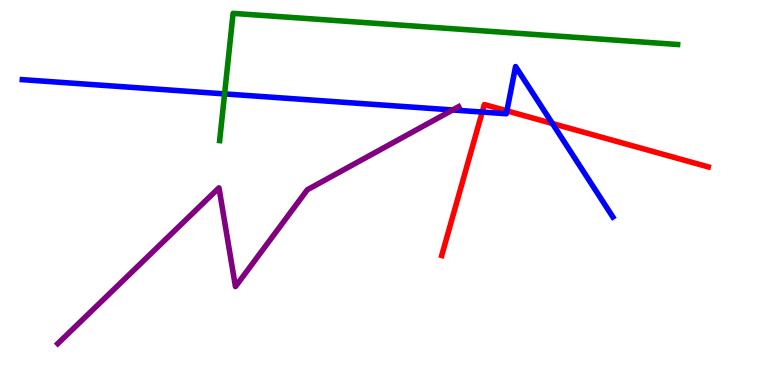[{'lines': ['blue', 'red'], 'intersections': [{'x': 6.22, 'y': 7.09}, {'x': 6.54, 'y': 7.12}, {'x': 7.13, 'y': 6.79}]}, {'lines': ['green', 'red'], 'intersections': []}, {'lines': ['purple', 'red'], 'intersections': []}, {'lines': ['blue', 'green'], 'intersections': [{'x': 2.9, 'y': 7.56}]}, {'lines': ['blue', 'purple'], 'intersections': [{'x': 5.84, 'y': 7.14}]}, {'lines': ['green', 'purple'], 'intersections': []}]